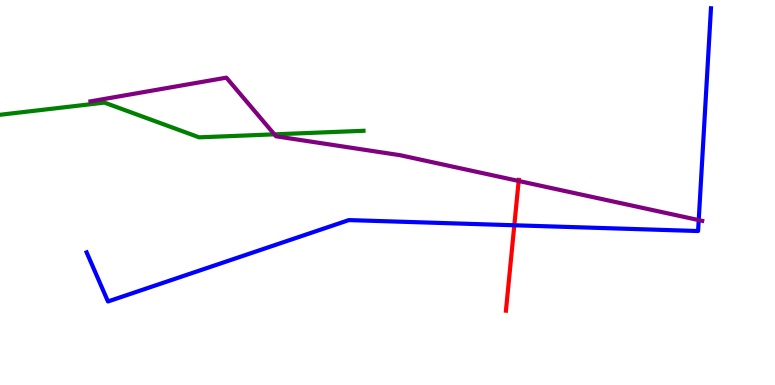[{'lines': ['blue', 'red'], 'intersections': [{'x': 6.64, 'y': 4.15}]}, {'lines': ['green', 'red'], 'intersections': []}, {'lines': ['purple', 'red'], 'intersections': [{'x': 6.69, 'y': 5.3}]}, {'lines': ['blue', 'green'], 'intersections': []}, {'lines': ['blue', 'purple'], 'intersections': [{'x': 9.02, 'y': 4.28}]}, {'lines': ['green', 'purple'], 'intersections': [{'x': 3.54, 'y': 6.51}]}]